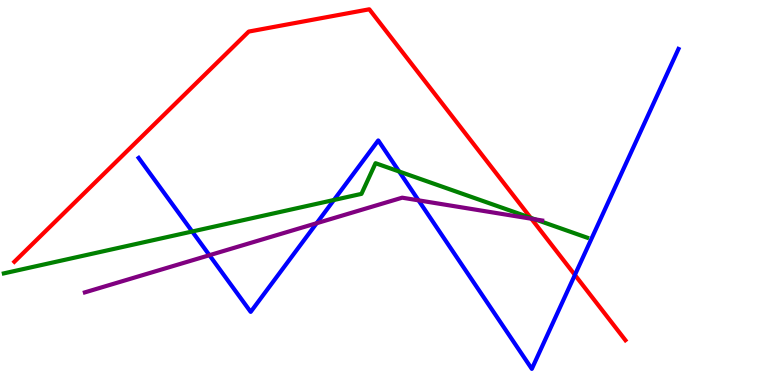[{'lines': ['blue', 'red'], 'intersections': [{'x': 7.42, 'y': 2.86}]}, {'lines': ['green', 'red'], 'intersections': [{'x': 6.85, 'y': 4.34}]}, {'lines': ['purple', 'red'], 'intersections': [{'x': 6.86, 'y': 4.32}]}, {'lines': ['blue', 'green'], 'intersections': [{'x': 2.48, 'y': 3.99}, {'x': 4.31, 'y': 4.81}, {'x': 5.15, 'y': 5.55}]}, {'lines': ['blue', 'purple'], 'intersections': [{'x': 2.7, 'y': 3.37}, {'x': 4.09, 'y': 4.2}, {'x': 5.4, 'y': 4.8}]}, {'lines': ['green', 'purple'], 'intersections': [{'x': 6.9, 'y': 4.3}]}]